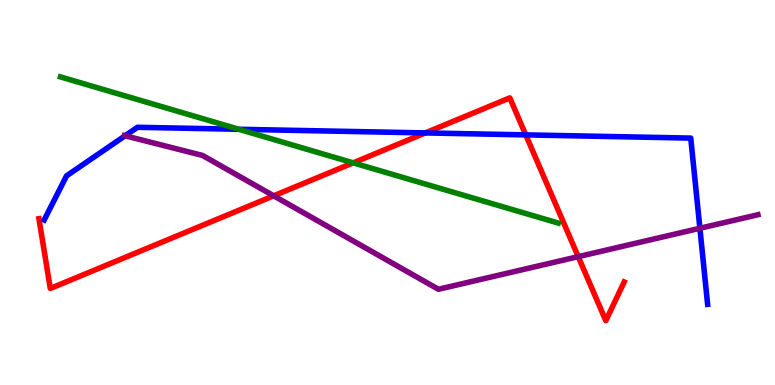[{'lines': ['blue', 'red'], 'intersections': [{'x': 5.49, 'y': 6.55}, {'x': 6.78, 'y': 6.5}]}, {'lines': ['green', 'red'], 'intersections': [{'x': 4.56, 'y': 5.77}]}, {'lines': ['purple', 'red'], 'intersections': [{'x': 3.53, 'y': 4.91}, {'x': 7.46, 'y': 3.33}]}, {'lines': ['blue', 'green'], 'intersections': [{'x': 3.08, 'y': 6.64}]}, {'lines': ['blue', 'purple'], 'intersections': [{'x': 1.61, 'y': 6.47}, {'x': 9.03, 'y': 4.07}]}, {'lines': ['green', 'purple'], 'intersections': []}]